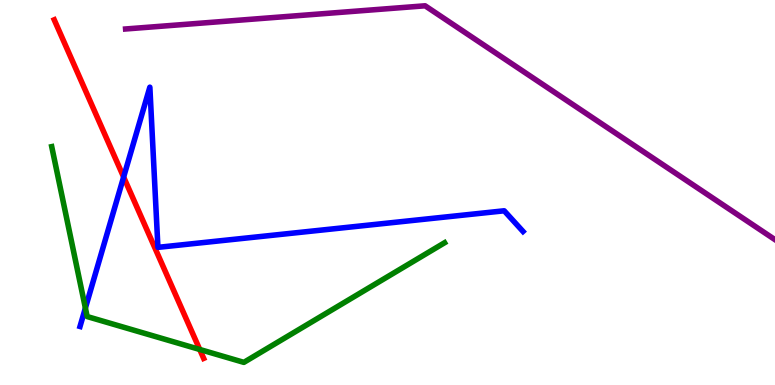[{'lines': ['blue', 'red'], 'intersections': [{'x': 1.6, 'y': 5.4}]}, {'lines': ['green', 'red'], 'intersections': [{'x': 2.58, 'y': 0.923}]}, {'lines': ['purple', 'red'], 'intersections': []}, {'lines': ['blue', 'green'], 'intersections': [{'x': 1.1, 'y': 2.0}]}, {'lines': ['blue', 'purple'], 'intersections': []}, {'lines': ['green', 'purple'], 'intersections': []}]